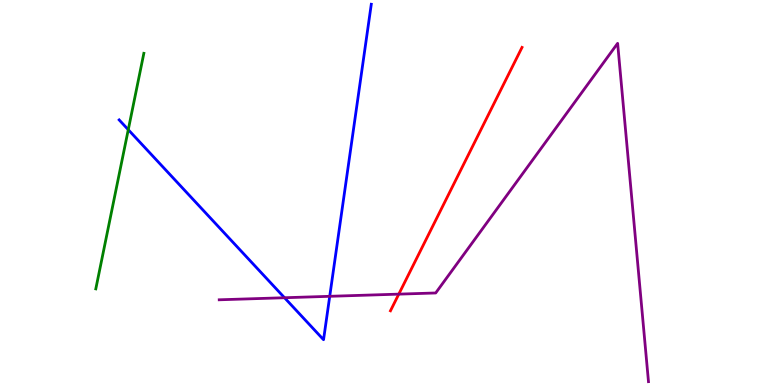[{'lines': ['blue', 'red'], 'intersections': []}, {'lines': ['green', 'red'], 'intersections': []}, {'lines': ['purple', 'red'], 'intersections': [{'x': 5.15, 'y': 2.36}]}, {'lines': ['blue', 'green'], 'intersections': [{'x': 1.66, 'y': 6.63}]}, {'lines': ['blue', 'purple'], 'intersections': [{'x': 3.67, 'y': 2.27}, {'x': 4.25, 'y': 2.3}]}, {'lines': ['green', 'purple'], 'intersections': []}]